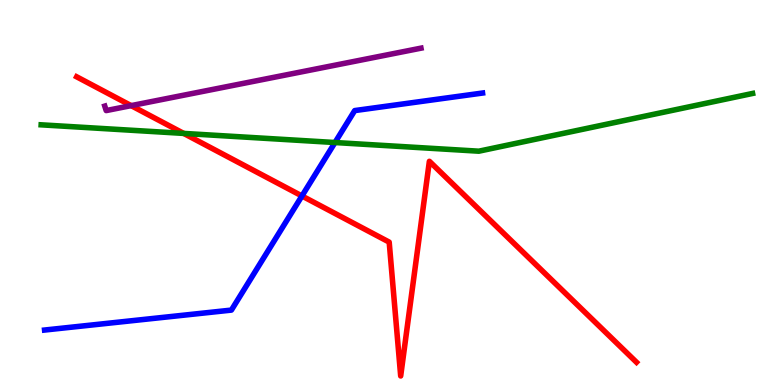[{'lines': ['blue', 'red'], 'intersections': [{'x': 3.9, 'y': 4.91}]}, {'lines': ['green', 'red'], 'intersections': [{'x': 2.37, 'y': 6.53}]}, {'lines': ['purple', 'red'], 'intersections': [{'x': 1.69, 'y': 7.26}]}, {'lines': ['blue', 'green'], 'intersections': [{'x': 4.32, 'y': 6.3}]}, {'lines': ['blue', 'purple'], 'intersections': []}, {'lines': ['green', 'purple'], 'intersections': []}]